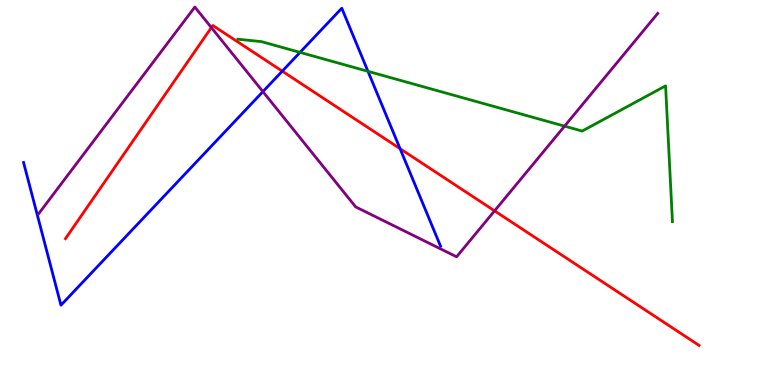[{'lines': ['blue', 'red'], 'intersections': [{'x': 3.64, 'y': 8.15}, {'x': 5.16, 'y': 6.14}]}, {'lines': ['green', 'red'], 'intersections': []}, {'lines': ['purple', 'red'], 'intersections': [{'x': 2.73, 'y': 9.28}, {'x': 6.38, 'y': 4.52}]}, {'lines': ['blue', 'green'], 'intersections': [{'x': 3.87, 'y': 8.64}, {'x': 4.75, 'y': 8.15}]}, {'lines': ['blue', 'purple'], 'intersections': [{'x': 3.39, 'y': 7.62}]}, {'lines': ['green', 'purple'], 'intersections': [{'x': 7.28, 'y': 6.72}]}]